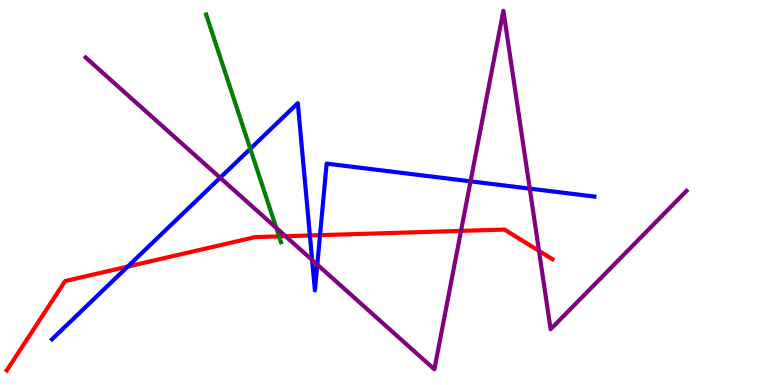[{'lines': ['blue', 'red'], 'intersections': [{'x': 1.65, 'y': 3.08}, {'x': 4.0, 'y': 3.88}, {'x': 4.13, 'y': 3.89}]}, {'lines': ['green', 'red'], 'intersections': [{'x': 3.6, 'y': 3.86}]}, {'lines': ['purple', 'red'], 'intersections': [{'x': 3.68, 'y': 3.87}, {'x': 5.95, 'y': 4.0}, {'x': 6.95, 'y': 3.48}]}, {'lines': ['blue', 'green'], 'intersections': [{'x': 3.23, 'y': 6.13}]}, {'lines': ['blue', 'purple'], 'intersections': [{'x': 2.84, 'y': 5.38}, {'x': 4.03, 'y': 3.25}, {'x': 4.09, 'y': 3.13}, {'x': 6.07, 'y': 5.29}, {'x': 6.84, 'y': 5.1}]}, {'lines': ['green', 'purple'], 'intersections': [{'x': 3.57, 'y': 4.08}]}]